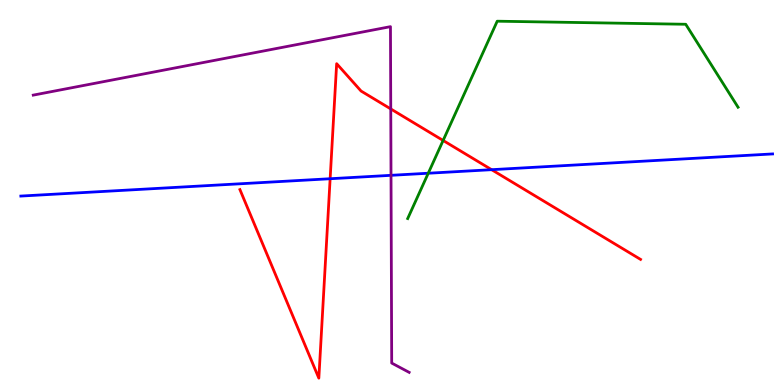[{'lines': ['blue', 'red'], 'intersections': [{'x': 4.26, 'y': 5.36}, {'x': 6.34, 'y': 5.59}]}, {'lines': ['green', 'red'], 'intersections': [{'x': 5.72, 'y': 6.35}]}, {'lines': ['purple', 'red'], 'intersections': [{'x': 5.04, 'y': 7.17}]}, {'lines': ['blue', 'green'], 'intersections': [{'x': 5.53, 'y': 5.5}]}, {'lines': ['blue', 'purple'], 'intersections': [{'x': 5.05, 'y': 5.45}]}, {'lines': ['green', 'purple'], 'intersections': []}]